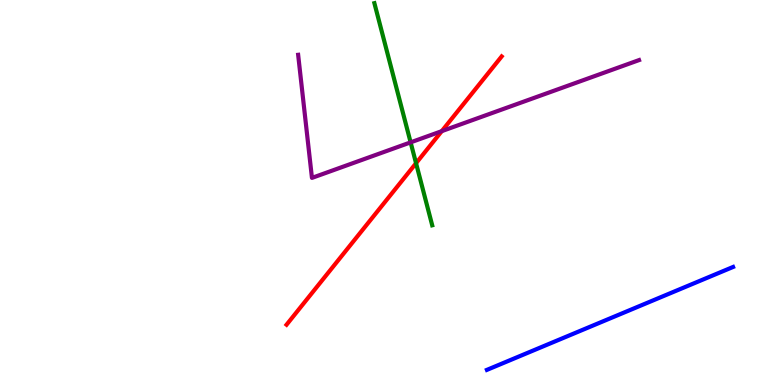[{'lines': ['blue', 'red'], 'intersections': []}, {'lines': ['green', 'red'], 'intersections': [{'x': 5.37, 'y': 5.76}]}, {'lines': ['purple', 'red'], 'intersections': [{'x': 5.7, 'y': 6.59}]}, {'lines': ['blue', 'green'], 'intersections': []}, {'lines': ['blue', 'purple'], 'intersections': []}, {'lines': ['green', 'purple'], 'intersections': [{'x': 5.3, 'y': 6.3}]}]